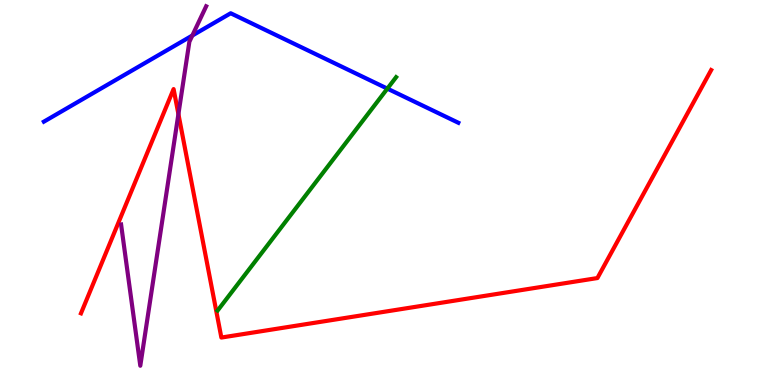[{'lines': ['blue', 'red'], 'intersections': []}, {'lines': ['green', 'red'], 'intersections': []}, {'lines': ['purple', 'red'], 'intersections': [{'x': 2.3, 'y': 7.04}]}, {'lines': ['blue', 'green'], 'intersections': [{'x': 5.0, 'y': 7.7}]}, {'lines': ['blue', 'purple'], 'intersections': [{'x': 2.48, 'y': 9.08}]}, {'lines': ['green', 'purple'], 'intersections': []}]